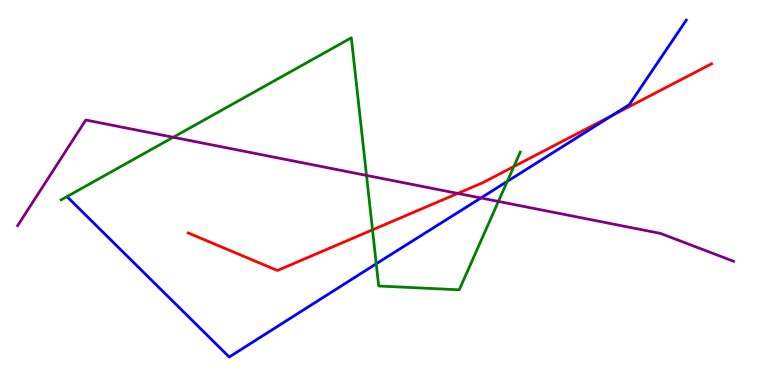[{'lines': ['blue', 'red'], 'intersections': [{'x': 7.9, 'y': 7.0}]}, {'lines': ['green', 'red'], 'intersections': [{'x': 4.81, 'y': 4.03}, {'x': 6.63, 'y': 5.67}]}, {'lines': ['purple', 'red'], 'intersections': [{'x': 5.91, 'y': 4.98}]}, {'lines': ['blue', 'green'], 'intersections': [{'x': 4.85, 'y': 3.15}, {'x': 6.55, 'y': 5.29}]}, {'lines': ['blue', 'purple'], 'intersections': [{'x': 6.21, 'y': 4.86}]}, {'lines': ['green', 'purple'], 'intersections': [{'x': 2.23, 'y': 6.43}, {'x': 4.73, 'y': 5.44}, {'x': 6.43, 'y': 4.77}]}]